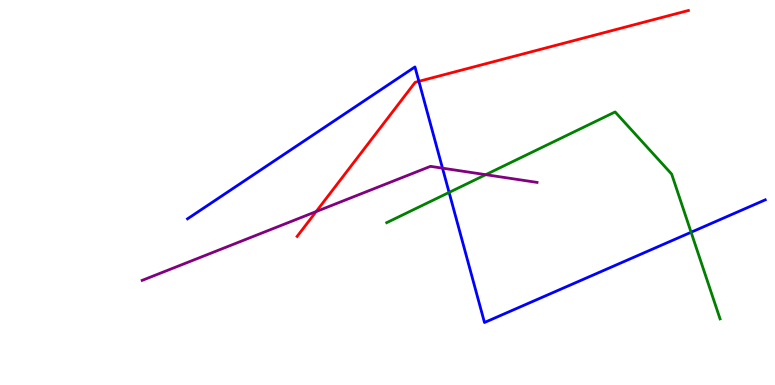[{'lines': ['blue', 'red'], 'intersections': [{'x': 5.4, 'y': 7.89}]}, {'lines': ['green', 'red'], 'intersections': []}, {'lines': ['purple', 'red'], 'intersections': [{'x': 4.08, 'y': 4.5}]}, {'lines': ['blue', 'green'], 'intersections': [{'x': 5.79, 'y': 5.0}, {'x': 8.92, 'y': 3.97}]}, {'lines': ['blue', 'purple'], 'intersections': [{'x': 5.71, 'y': 5.63}]}, {'lines': ['green', 'purple'], 'intersections': [{'x': 6.27, 'y': 5.46}]}]